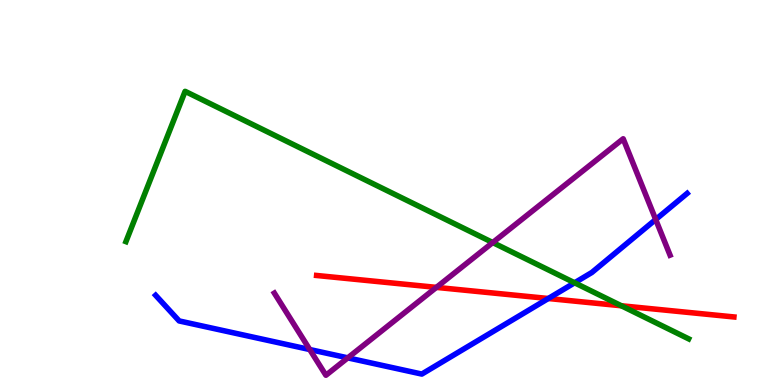[{'lines': ['blue', 'red'], 'intersections': [{'x': 7.07, 'y': 2.25}]}, {'lines': ['green', 'red'], 'intersections': [{'x': 8.02, 'y': 2.06}]}, {'lines': ['purple', 'red'], 'intersections': [{'x': 5.63, 'y': 2.54}]}, {'lines': ['blue', 'green'], 'intersections': [{'x': 7.41, 'y': 2.65}]}, {'lines': ['blue', 'purple'], 'intersections': [{'x': 4.0, 'y': 0.921}, {'x': 4.49, 'y': 0.705}, {'x': 8.46, 'y': 4.3}]}, {'lines': ['green', 'purple'], 'intersections': [{'x': 6.36, 'y': 3.7}]}]